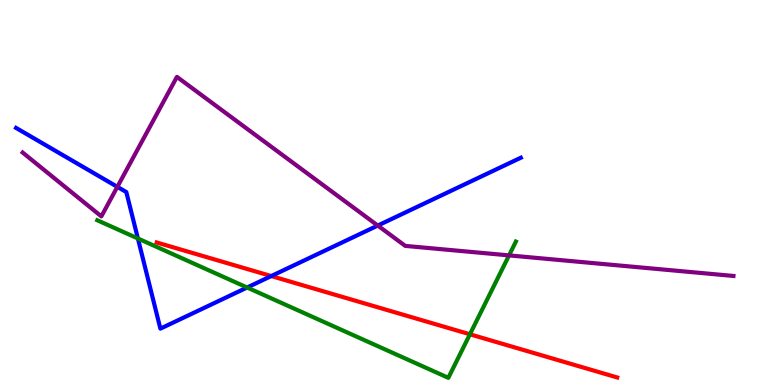[{'lines': ['blue', 'red'], 'intersections': [{'x': 3.5, 'y': 2.83}]}, {'lines': ['green', 'red'], 'intersections': [{'x': 6.06, 'y': 1.32}]}, {'lines': ['purple', 'red'], 'intersections': []}, {'lines': ['blue', 'green'], 'intersections': [{'x': 1.78, 'y': 3.81}, {'x': 3.19, 'y': 2.53}]}, {'lines': ['blue', 'purple'], 'intersections': [{'x': 1.51, 'y': 5.15}, {'x': 4.87, 'y': 4.14}]}, {'lines': ['green', 'purple'], 'intersections': [{'x': 6.57, 'y': 3.37}]}]